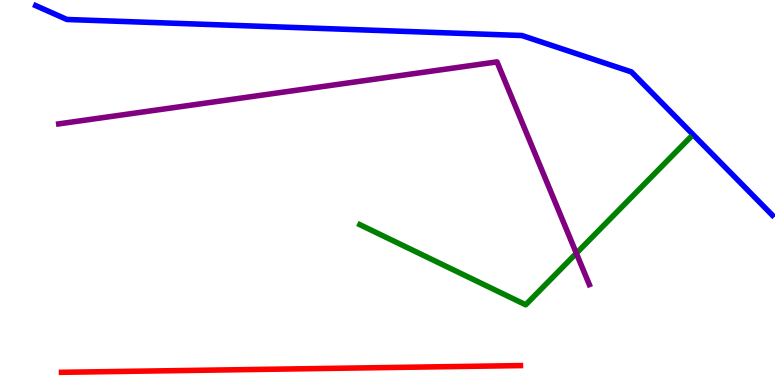[{'lines': ['blue', 'red'], 'intersections': []}, {'lines': ['green', 'red'], 'intersections': []}, {'lines': ['purple', 'red'], 'intersections': []}, {'lines': ['blue', 'green'], 'intersections': []}, {'lines': ['blue', 'purple'], 'intersections': []}, {'lines': ['green', 'purple'], 'intersections': [{'x': 7.44, 'y': 3.42}]}]